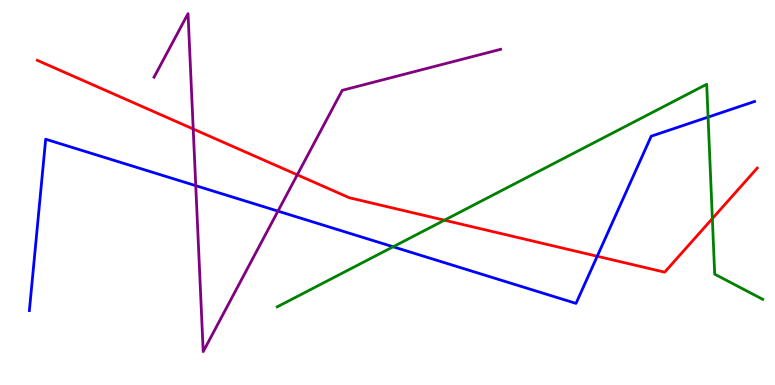[{'lines': ['blue', 'red'], 'intersections': [{'x': 7.71, 'y': 3.34}]}, {'lines': ['green', 'red'], 'intersections': [{'x': 5.73, 'y': 4.28}, {'x': 9.19, 'y': 4.32}]}, {'lines': ['purple', 'red'], 'intersections': [{'x': 2.49, 'y': 6.65}, {'x': 3.84, 'y': 5.46}]}, {'lines': ['blue', 'green'], 'intersections': [{'x': 5.07, 'y': 3.59}, {'x': 9.14, 'y': 6.96}]}, {'lines': ['blue', 'purple'], 'intersections': [{'x': 2.53, 'y': 5.18}, {'x': 3.59, 'y': 4.52}]}, {'lines': ['green', 'purple'], 'intersections': []}]